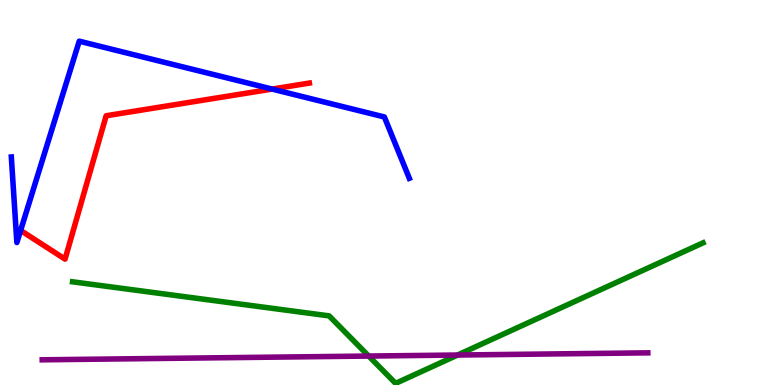[{'lines': ['blue', 'red'], 'intersections': [{'x': 0.266, 'y': 4.01}, {'x': 3.51, 'y': 7.69}]}, {'lines': ['green', 'red'], 'intersections': []}, {'lines': ['purple', 'red'], 'intersections': []}, {'lines': ['blue', 'green'], 'intersections': []}, {'lines': ['blue', 'purple'], 'intersections': []}, {'lines': ['green', 'purple'], 'intersections': [{'x': 4.76, 'y': 0.752}, {'x': 5.9, 'y': 0.778}]}]